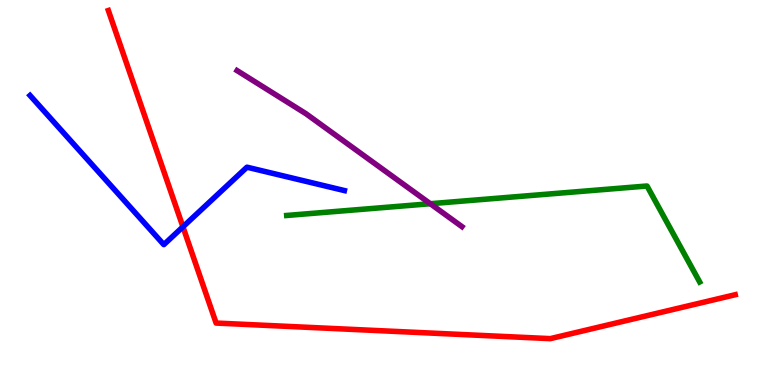[{'lines': ['blue', 'red'], 'intersections': [{'x': 2.36, 'y': 4.11}]}, {'lines': ['green', 'red'], 'intersections': []}, {'lines': ['purple', 'red'], 'intersections': []}, {'lines': ['blue', 'green'], 'intersections': []}, {'lines': ['blue', 'purple'], 'intersections': []}, {'lines': ['green', 'purple'], 'intersections': [{'x': 5.55, 'y': 4.71}]}]